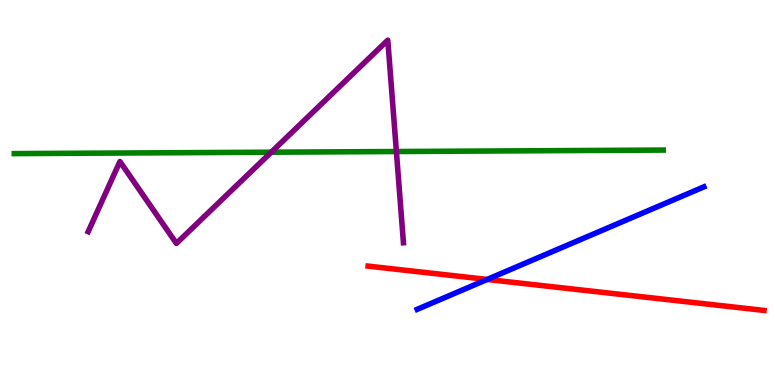[{'lines': ['blue', 'red'], 'intersections': [{'x': 6.29, 'y': 2.74}]}, {'lines': ['green', 'red'], 'intersections': []}, {'lines': ['purple', 'red'], 'intersections': []}, {'lines': ['blue', 'green'], 'intersections': []}, {'lines': ['blue', 'purple'], 'intersections': []}, {'lines': ['green', 'purple'], 'intersections': [{'x': 3.5, 'y': 6.05}, {'x': 5.11, 'y': 6.06}]}]